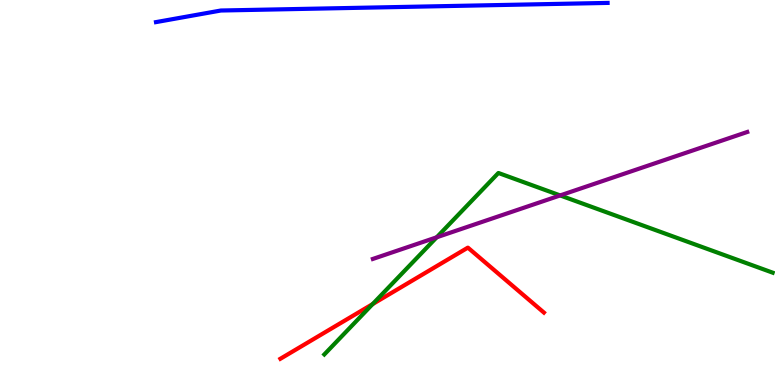[{'lines': ['blue', 'red'], 'intersections': []}, {'lines': ['green', 'red'], 'intersections': [{'x': 4.81, 'y': 2.1}]}, {'lines': ['purple', 'red'], 'intersections': []}, {'lines': ['blue', 'green'], 'intersections': []}, {'lines': ['blue', 'purple'], 'intersections': []}, {'lines': ['green', 'purple'], 'intersections': [{'x': 5.64, 'y': 3.84}, {'x': 7.23, 'y': 4.92}]}]